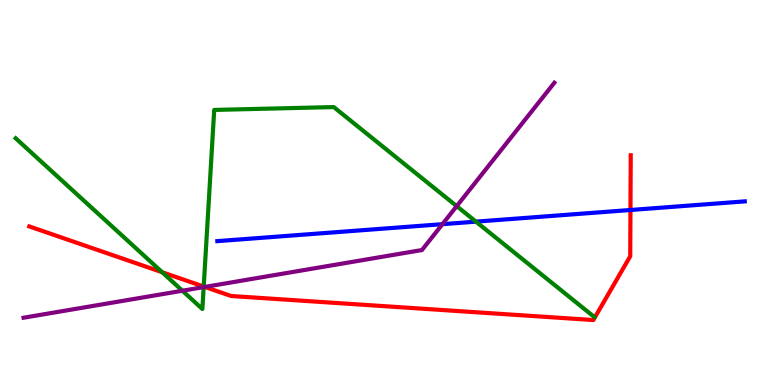[{'lines': ['blue', 'red'], 'intersections': [{'x': 8.13, 'y': 4.55}]}, {'lines': ['green', 'red'], 'intersections': [{'x': 2.09, 'y': 2.93}, {'x': 2.63, 'y': 2.56}]}, {'lines': ['purple', 'red'], 'intersections': [{'x': 2.64, 'y': 2.55}]}, {'lines': ['blue', 'green'], 'intersections': [{'x': 6.14, 'y': 4.24}]}, {'lines': ['blue', 'purple'], 'intersections': [{'x': 5.71, 'y': 4.18}]}, {'lines': ['green', 'purple'], 'intersections': [{'x': 2.35, 'y': 2.45}, {'x': 2.63, 'y': 2.54}, {'x': 5.89, 'y': 4.65}]}]